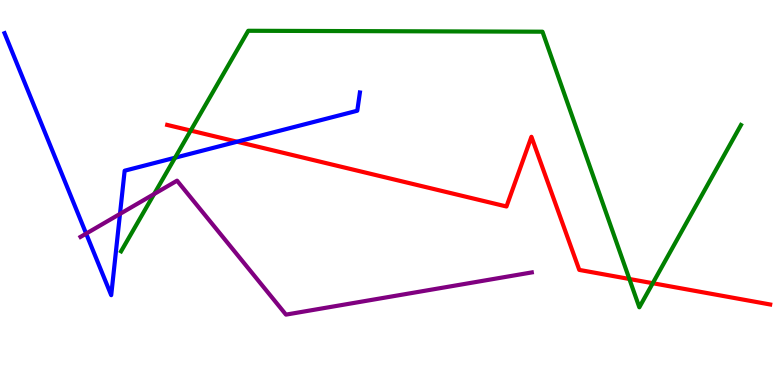[{'lines': ['blue', 'red'], 'intersections': [{'x': 3.06, 'y': 6.32}]}, {'lines': ['green', 'red'], 'intersections': [{'x': 2.46, 'y': 6.61}, {'x': 8.12, 'y': 2.75}, {'x': 8.42, 'y': 2.64}]}, {'lines': ['purple', 'red'], 'intersections': []}, {'lines': ['blue', 'green'], 'intersections': [{'x': 2.26, 'y': 5.9}]}, {'lines': ['blue', 'purple'], 'intersections': [{'x': 1.11, 'y': 3.93}, {'x': 1.55, 'y': 4.44}]}, {'lines': ['green', 'purple'], 'intersections': [{'x': 1.99, 'y': 4.96}]}]